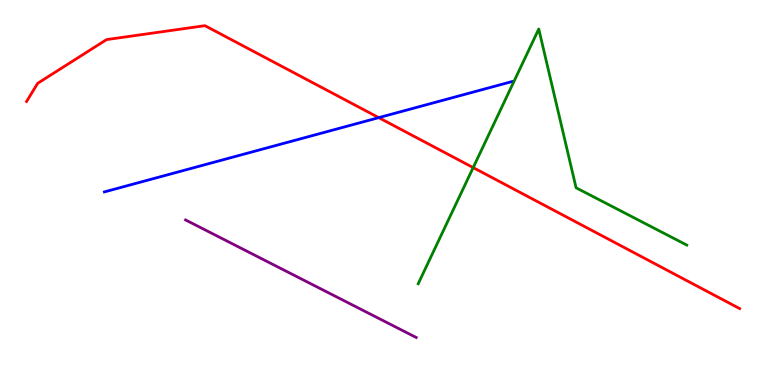[{'lines': ['blue', 'red'], 'intersections': [{'x': 4.89, 'y': 6.94}]}, {'lines': ['green', 'red'], 'intersections': [{'x': 6.11, 'y': 5.65}]}, {'lines': ['purple', 'red'], 'intersections': []}, {'lines': ['blue', 'green'], 'intersections': []}, {'lines': ['blue', 'purple'], 'intersections': []}, {'lines': ['green', 'purple'], 'intersections': []}]